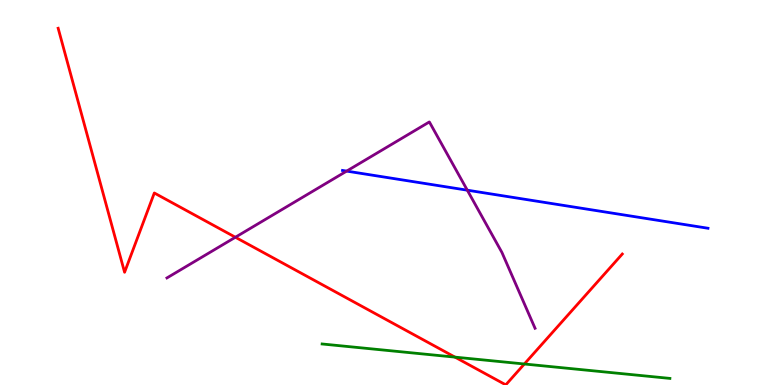[{'lines': ['blue', 'red'], 'intersections': []}, {'lines': ['green', 'red'], 'intersections': [{'x': 5.87, 'y': 0.724}, {'x': 6.77, 'y': 0.546}]}, {'lines': ['purple', 'red'], 'intersections': [{'x': 3.04, 'y': 3.84}]}, {'lines': ['blue', 'green'], 'intersections': []}, {'lines': ['blue', 'purple'], 'intersections': [{'x': 4.47, 'y': 5.56}, {'x': 6.03, 'y': 5.06}]}, {'lines': ['green', 'purple'], 'intersections': []}]